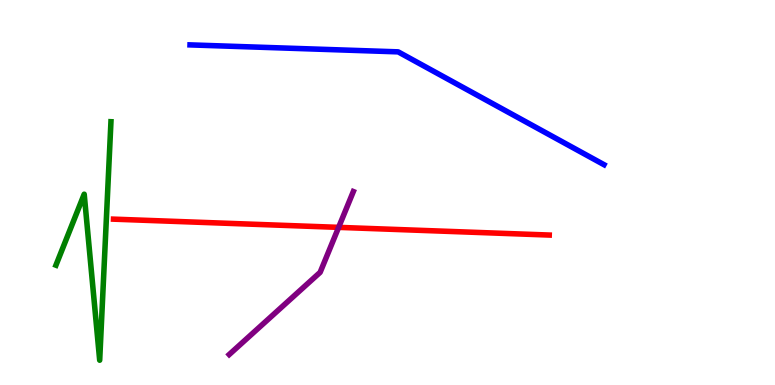[{'lines': ['blue', 'red'], 'intersections': []}, {'lines': ['green', 'red'], 'intersections': []}, {'lines': ['purple', 'red'], 'intersections': [{'x': 4.37, 'y': 4.09}]}, {'lines': ['blue', 'green'], 'intersections': []}, {'lines': ['blue', 'purple'], 'intersections': []}, {'lines': ['green', 'purple'], 'intersections': []}]